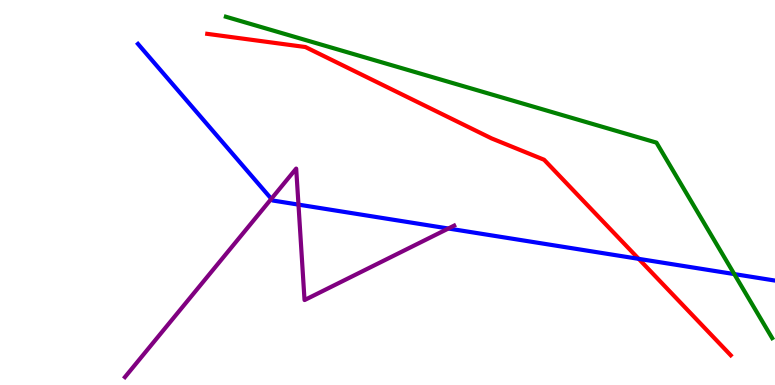[{'lines': ['blue', 'red'], 'intersections': [{'x': 8.24, 'y': 3.28}]}, {'lines': ['green', 'red'], 'intersections': []}, {'lines': ['purple', 'red'], 'intersections': []}, {'lines': ['blue', 'green'], 'intersections': [{'x': 9.47, 'y': 2.88}]}, {'lines': ['blue', 'purple'], 'intersections': [{'x': 3.5, 'y': 4.84}, {'x': 3.85, 'y': 4.69}, {'x': 5.79, 'y': 4.06}]}, {'lines': ['green', 'purple'], 'intersections': []}]